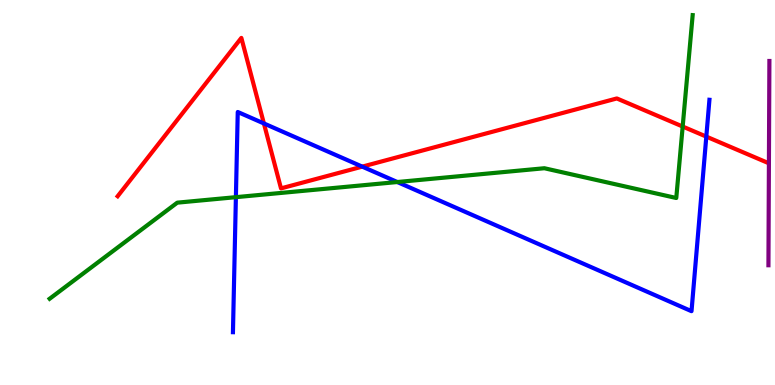[{'lines': ['blue', 'red'], 'intersections': [{'x': 3.41, 'y': 6.79}, {'x': 4.67, 'y': 5.67}, {'x': 9.11, 'y': 6.45}]}, {'lines': ['green', 'red'], 'intersections': [{'x': 8.81, 'y': 6.71}]}, {'lines': ['purple', 'red'], 'intersections': []}, {'lines': ['blue', 'green'], 'intersections': [{'x': 3.04, 'y': 4.88}, {'x': 5.13, 'y': 5.27}]}, {'lines': ['blue', 'purple'], 'intersections': []}, {'lines': ['green', 'purple'], 'intersections': []}]